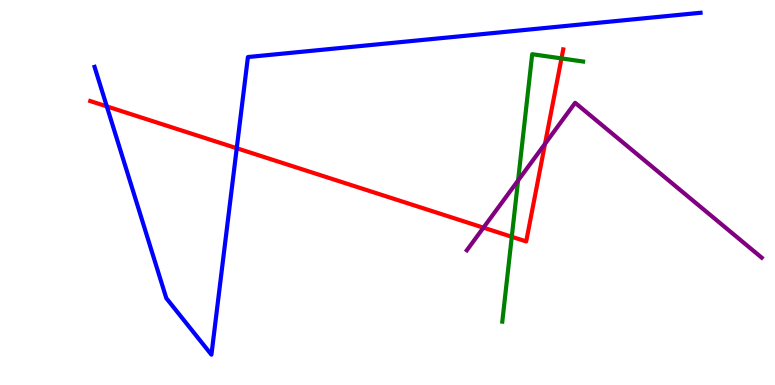[{'lines': ['blue', 'red'], 'intersections': [{'x': 1.38, 'y': 7.24}, {'x': 3.05, 'y': 6.15}]}, {'lines': ['green', 'red'], 'intersections': [{'x': 6.6, 'y': 3.85}, {'x': 7.24, 'y': 8.48}]}, {'lines': ['purple', 'red'], 'intersections': [{'x': 6.24, 'y': 4.09}, {'x': 7.03, 'y': 6.26}]}, {'lines': ['blue', 'green'], 'intersections': []}, {'lines': ['blue', 'purple'], 'intersections': []}, {'lines': ['green', 'purple'], 'intersections': [{'x': 6.68, 'y': 5.31}]}]